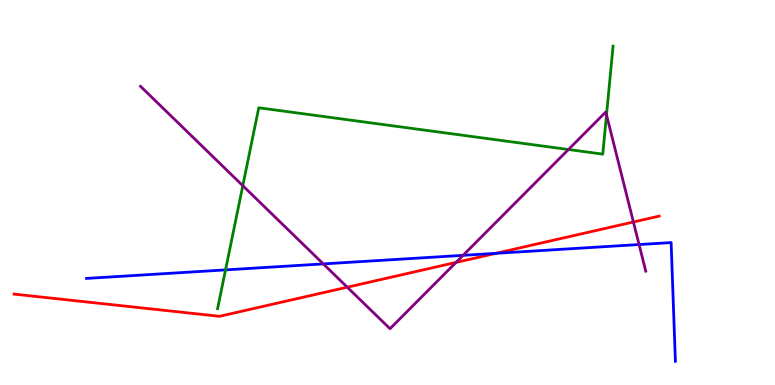[{'lines': ['blue', 'red'], 'intersections': [{'x': 6.4, 'y': 3.42}]}, {'lines': ['green', 'red'], 'intersections': []}, {'lines': ['purple', 'red'], 'intersections': [{'x': 4.48, 'y': 2.54}, {'x': 5.88, 'y': 3.18}, {'x': 8.17, 'y': 4.23}]}, {'lines': ['blue', 'green'], 'intersections': [{'x': 2.91, 'y': 2.99}]}, {'lines': ['blue', 'purple'], 'intersections': [{'x': 4.17, 'y': 3.15}, {'x': 5.98, 'y': 3.37}, {'x': 8.25, 'y': 3.65}]}, {'lines': ['green', 'purple'], 'intersections': [{'x': 3.13, 'y': 5.18}, {'x': 7.33, 'y': 6.12}, {'x': 7.83, 'y': 7.02}]}]